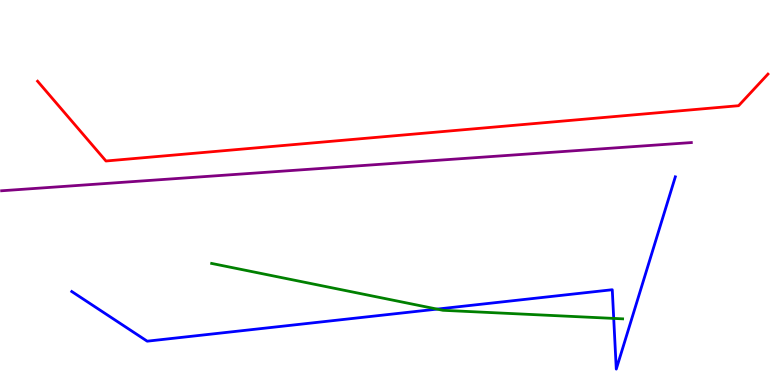[{'lines': ['blue', 'red'], 'intersections': []}, {'lines': ['green', 'red'], 'intersections': []}, {'lines': ['purple', 'red'], 'intersections': []}, {'lines': ['blue', 'green'], 'intersections': [{'x': 5.64, 'y': 1.97}, {'x': 7.92, 'y': 1.73}]}, {'lines': ['blue', 'purple'], 'intersections': []}, {'lines': ['green', 'purple'], 'intersections': []}]